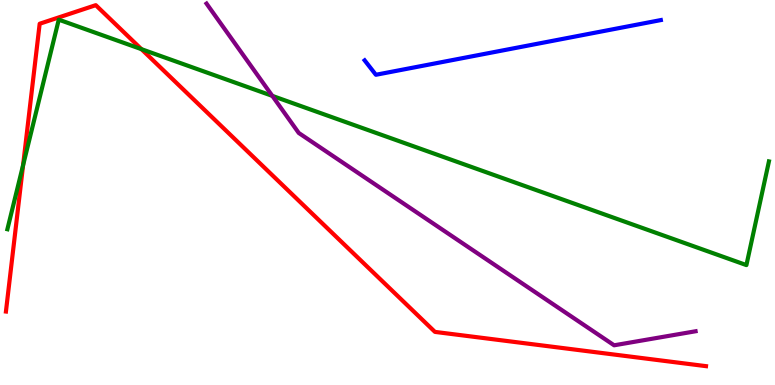[{'lines': ['blue', 'red'], 'intersections': []}, {'lines': ['green', 'red'], 'intersections': [{'x': 0.298, 'y': 5.71}, {'x': 1.83, 'y': 8.72}]}, {'lines': ['purple', 'red'], 'intersections': []}, {'lines': ['blue', 'green'], 'intersections': []}, {'lines': ['blue', 'purple'], 'intersections': []}, {'lines': ['green', 'purple'], 'intersections': [{'x': 3.51, 'y': 7.51}]}]